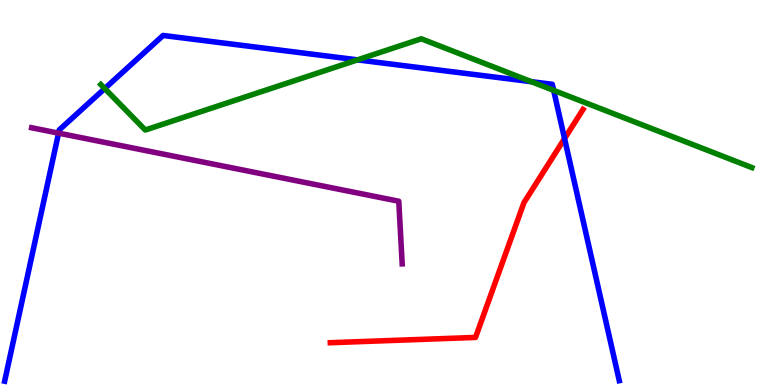[{'lines': ['blue', 'red'], 'intersections': [{'x': 7.28, 'y': 6.4}]}, {'lines': ['green', 'red'], 'intersections': []}, {'lines': ['purple', 'red'], 'intersections': []}, {'lines': ['blue', 'green'], 'intersections': [{'x': 1.35, 'y': 7.7}, {'x': 4.61, 'y': 8.45}, {'x': 6.86, 'y': 7.88}, {'x': 7.14, 'y': 7.65}]}, {'lines': ['blue', 'purple'], 'intersections': [{'x': 0.756, 'y': 6.54}]}, {'lines': ['green', 'purple'], 'intersections': []}]